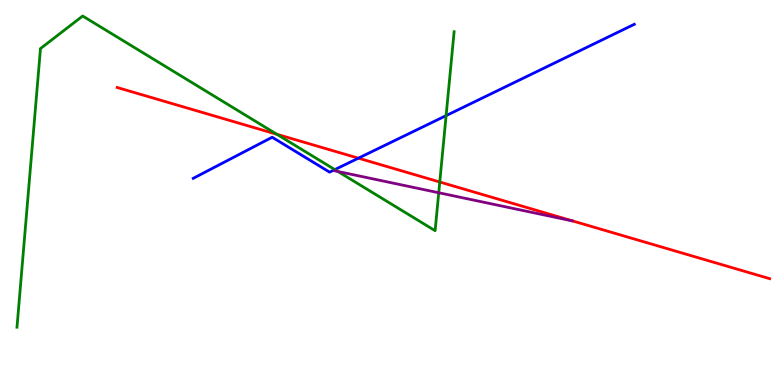[{'lines': ['blue', 'red'], 'intersections': [{'x': 4.62, 'y': 5.89}]}, {'lines': ['green', 'red'], 'intersections': [{'x': 3.57, 'y': 6.51}, {'x': 5.67, 'y': 5.27}]}, {'lines': ['purple', 'red'], 'intersections': []}, {'lines': ['blue', 'green'], 'intersections': [{'x': 4.32, 'y': 5.59}, {'x': 5.76, 'y': 7.0}]}, {'lines': ['blue', 'purple'], 'intersections': []}, {'lines': ['green', 'purple'], 'intersections': [{'x': 4.36, 'y': 5.55}, {'x': 5.66, 'y': 4.99}]}]